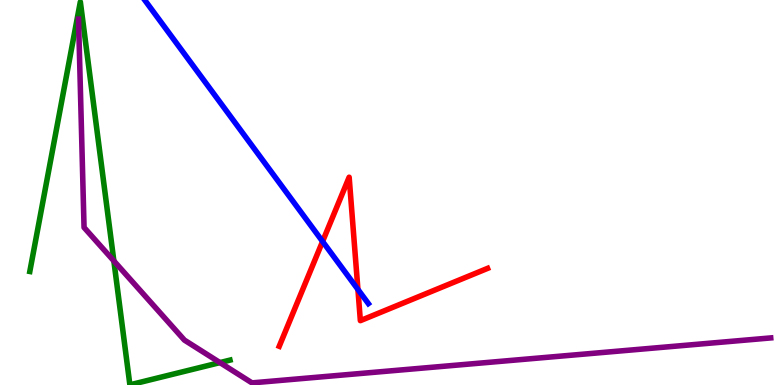[{'lines': ['blue', 'red'], 'intersections': [{'x': 4.16, 'y': 3.73}, {'x': 4.62, 'y': 2.48}]}, {'lines': ['green', 'red'], 'intersections': []}, {'lines': ['purple', 'red'], 'intersections': []}, {'lines': ['blue', 'green'], 'intersections': []}, {'lines': ['blue', 'purple'], 'intersections': []}, {'lines': ['green', 'purple'], 'intersections': [{'x': 1.47, 'y': 3.22}, {'x': 2.84, 'y': 0.582}]}]